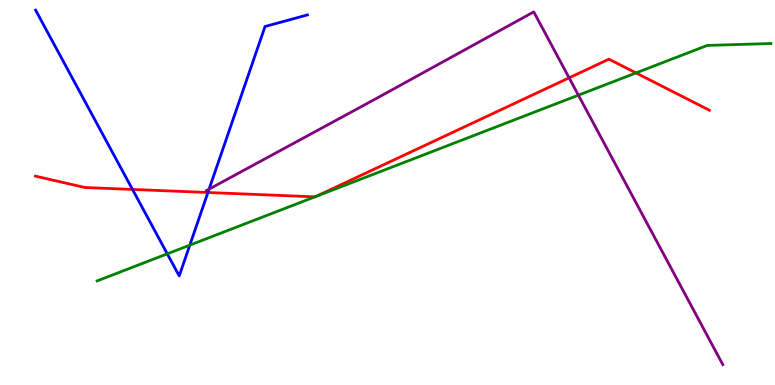[{'lines': ['blue', 'red'], 'intersections': [{'x': 1.71, 'y': 5.08}, {'x': 2.68, 'y': 5.0}]}, {'lines': ['green', 'red'], 'intersections': [{'x': 4.06, 'y': 4.89}, {'x': 4.08, 'y': 4.9}, {'x': 8.21, 'y': 8.11}]}, {'lines': ['purple', 'red'], 'intersections': [{'x': 7.34, 'y': 7.98}]}, {'lines': ['blue', 'green'], 'intersections': [{'x': 2.16, 'y': 3.41}, {'x': 2.45, 'y': 3.63}]}, {'lines': ['blue', 'purple'], 'intersections': [{'x': 2.7, 'y': 5.09}]}, {'lines': ['green', 'purple'], 'intersections': [{'x': 7.46, 'y': 7.53}]}]